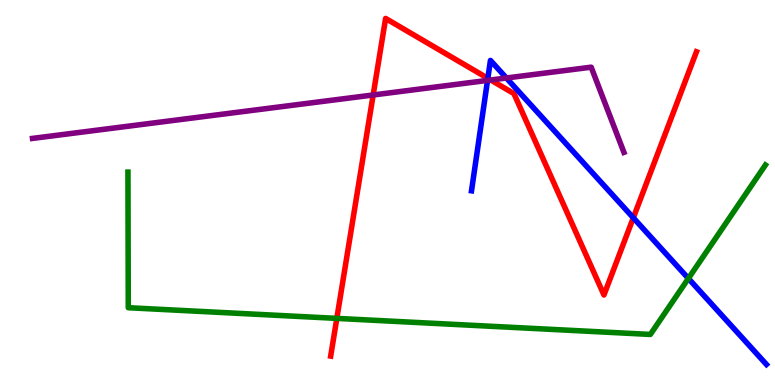[{'lines': ['blue', 'red'], 'intersections': [{'x': 6.29, 'y': 7.97}, {'x': 8.17, 'y': 4.34}]}, {'lines': ['green', 'red'], 'intersections': [{'x': 4.35, 'y': 1.73}]}, {'lines': ['purple', 'red'], 'intersections': [{'x': 4.81, 'y': 7.53}, {'x': 6.33, 'y': 7.92}]}, {'lines': ['blue', 'green'], 'intersections': [{'x': 8.88, 'y': 2.77}]}, {'lines': ['blue', 'purple'], 'intersections': [{'x': 6.29, 'y': 7.91}, {'x': 6.53, 'y': 7.97}]}, {'lines': ['green', 'purple'], 'intersections': []}]